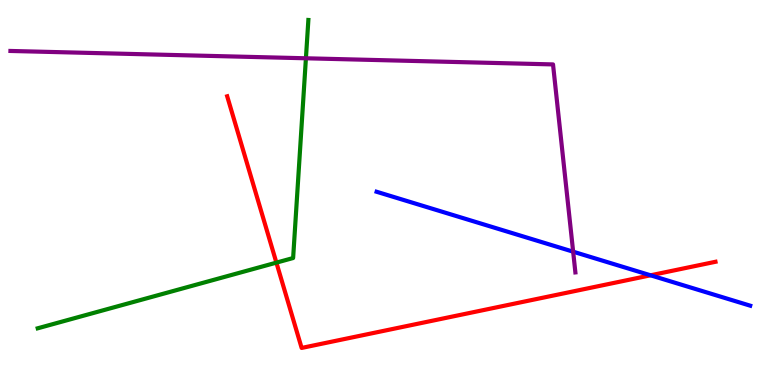[{'lines': ['blue', 'red'], 'intersections': [{'x': 8.39, 'y': 2.85}]}, {'lines': ['green', 'red'], 'intersections': [{'x': 3.57, 'y': 3.18}]}, {'lines': ['purple', 'red'], 'intersections': []}, {'lines': ['blue', 'green'], 'intersections': []}, {'lines': ['blue', 'purple'], 'intersections': [{'x': 7.4, 'y': 3.46}]}, {'lines': ['green', 'purple'], 'intersections': [{'x': 3.95, 'y': 8.49}]}]